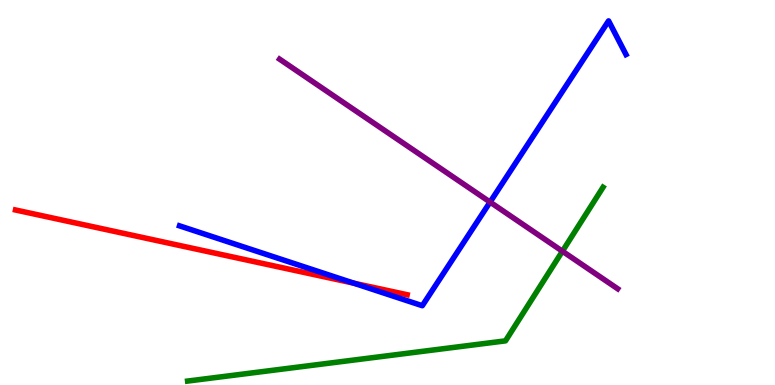[{'lines': ['blue', 'red'], 'intersections': [{'x': 4.57, 'y': 2.64}]}, {'lines': ['green', 'red'], 'intersections': []}, {'lines': ['purple', 'red'], 'intersections': []}, {'lines': ['blue', 'green'], 'intersections': []}, {'lines': ['blue', 'purple'], 'intersections': [{'x': 6.32, 'y': 4.75}]}, {'lines': ['green', 'purple'], 'intersections': [{'x': 7.26, 'y': 3.47}]}]